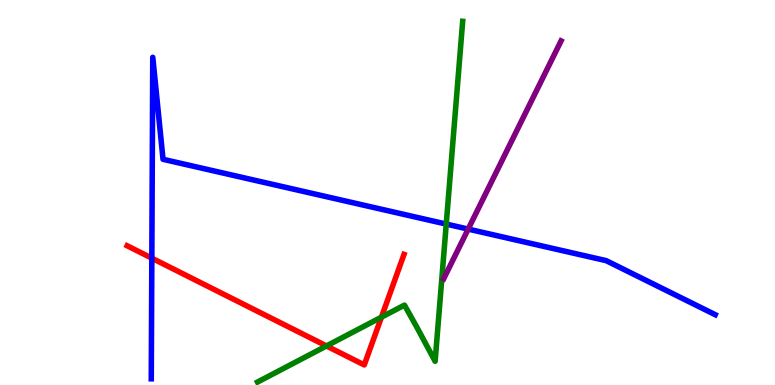[{'lines': ['blue', 'red'], 'intersections': [{'x': 1.96, 'y': 3.29}]}, {'lines': ['green', 'red'], 'intersections': [{'x': 4.21, 'y': 1.01}, {'x': 4.92, 'y': 1.76}]}, {'lines': ['purple', 'red'], 'intersections': []}, {'lines': ['blue', 'green'], 'intersections': [{'x': 5.76, 'y': 4.18}]}, {'lines': ['blue', 'purple'], 'intersections': [{'x': 6.04, 'y': 4.05}]}, {'lines': ['green', 'purple'], 'intersections': []}]